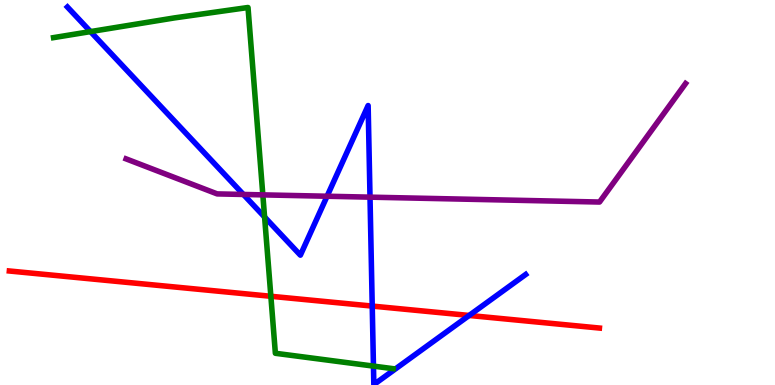[{'lines': ['blue', 'red'], 'intersections': [{'x': 4.8, 'y': 2.05}, {'x': 6.05, 'y': 1.81}]}, {'lines': ['green', 'red'], 'intersections': [{'x': 3.5, 'y': 2.3}]}, {'lines': ['purple', 'red'], 'intersections': []}, {'lines': ['blue', 'green'], 'intersections': [{'x': 1.17, 'y': 9.18}, {'x': 3.41, 'y': 4.36}, {'x': 4.82, 'y': 0.491}]}, {'lines': ['blue', 'purple'], 'intersections': [{'x': 3.14, 'y': 4.95}, {'x': 4.22, 'y': 4.9}, {'x': 4.77, 'y': 4.88}]}, {'lines': ['green', 'purple'], 'intersections': [{'x': 3.39, 'y': 4.94}]}]